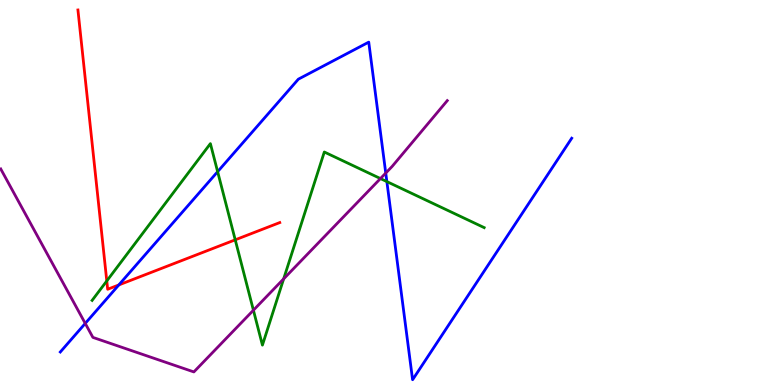[{'lines': ['blue', 'red'], 'intersections': [{'x': 1.53, 'y': 2.6}]}, {'lines': ['green', 'red'], 'intersections': [{'x': 1.38, 'y': 2.7}, {'x': 3.04, 'y': 3.77}]}, {'lines': ['purple', 'red'], 'intersections': []}, {'lines': ['blue', 'green'], 'intersections': [{'x': 2.81, 'y': 5.54}, {'x': 4.99, 'y': 5.28}]}, {'lines': ['blue', 'purple'], 'intersections': [{'x': 1.1, 'y': 1.6}, {'x': 4.98, 'y': 5.5}]}, {'lines': ['green', 'purple'], 'intersections': [{'x': 3.27, 'y': 1.94}, {'x': 3.66, 'y': 2.76}, {'x': 4.91, 'y': 5.36}]}]